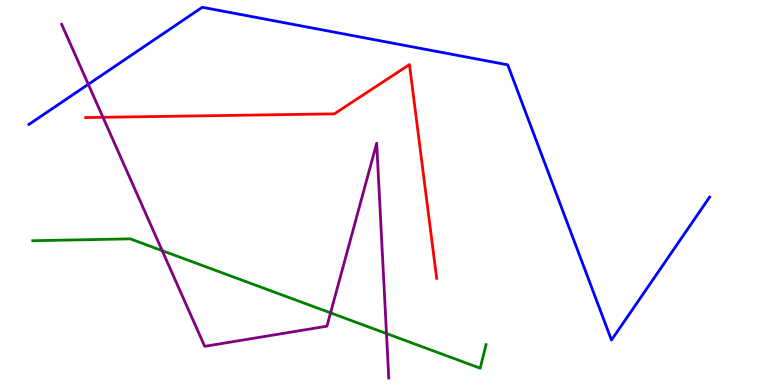[{'lines': ['blue', 'red'], 'intersections': []}, {'lines': ['green', 'red'], 'intersections': []}, {'lines': ['purple', 'red'], 'intersections': [{'x': 1.33, 'y': 6.95}]}, {'lines': ['blue', 'green'], 'intersections': []}, {'lines': ['blue', 'purple'], 'intersections': [{'x': 1.14, 'y': 7.81}]}, {'lines': ['green', 'purple'], 'intersections': [{'x': 2.09, 'y': 3.49}, {'x': 4.27, 'y': 1.87}, {'x': 4.99, 'y': 1.34}]}]